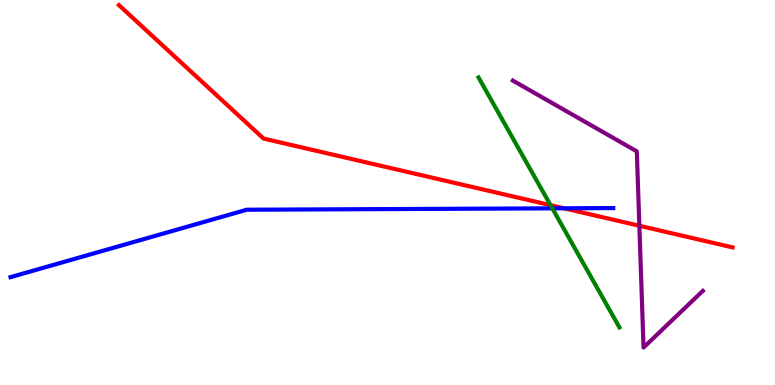[{'lines': ['blue', 'red'], 'intersections': [{'x': 7.28, 'y': 4.59}]}, {'lines': ['green', 'red'], 'intersections': [{'x': 7.1, 'y': 4.67}]}, {'lines': ['purple', 'red'], 'intersections': [{'x': 8.25, 'y': 4.14}]}, {'lines': ['blue', 'green'], 'intersections': [{'x': 7.13, 'y': 4.59}]}, {'lines': ['blue', 'purple'], 'intersections': []}, {'lines': ['green', 'purple'], 'intersections': []}]